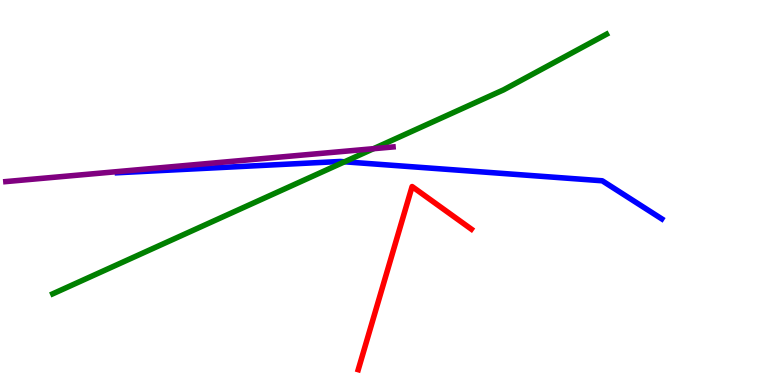[{'lines': ['blue', 'red'], 'intersections': []}, {'lines': ['green', 'red'], 'intersections': []}, {'lines': ['purple', 'red'], 'intersections': []}, {'lines': ['blue', 'green'], 'intersections': [{'x': 4.45, 'y': 5.8}]}, {'lines': ['blue', 'purple'], 'intersections': []}, {'lines': ['green', 'purple'], 'intersections': [{'x': 4.82, 'y': 6.14}]}]